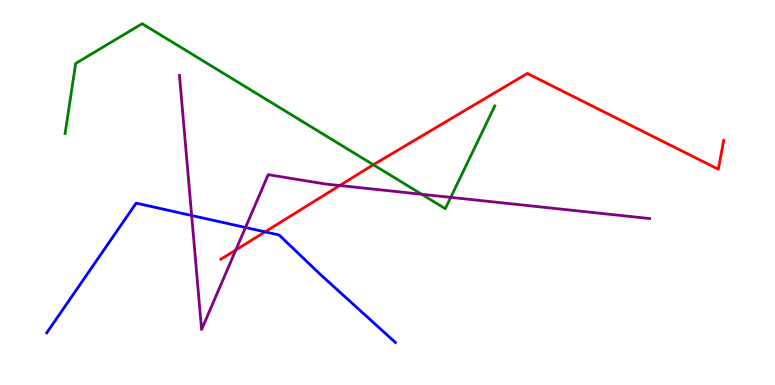[{'lines': ['blue', 'red'], 'intersections': [{'x': 3.42, 'y': 3.98}]}, {'lines': ['green', 'red'], 'intersections': [{'x': 4.82, 'y': 5.72}]}, {'lines': ['purple', 'red'], 'intersections': [{'x': 3.04, 'y': 3.51}, {'x': 4.38, 'y': 5.18}]}, {'lines': ['blue', 'green'], 'intersections': []}, {'lines': ['blue', 'purple'], 'intersections': [{'x': 2.47, 'y': 4.4}, {'x': 3.17, 'y': 4.09}]}, {'lines': ['green', 'purple'], 'intersections': [{'x': 5.44, 'y': 4.95}, {'x': 5.82, 'y': 4.87}]}]